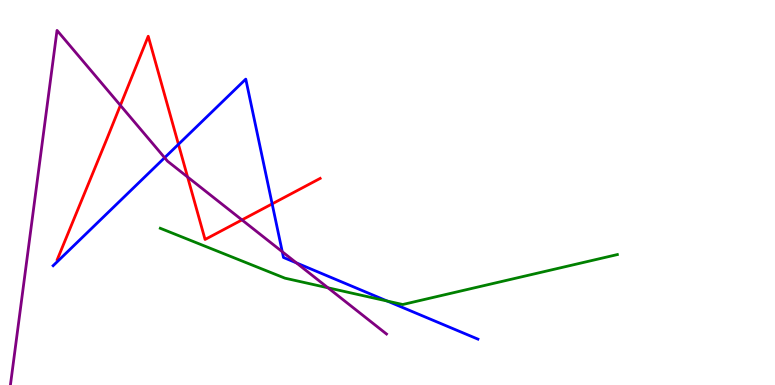[{'lines': ['blue', 'red'], 'intersections': [{'x': 2.3, 'y': 6.25}, {'x': 3.51, 'y': 4.7}]}, {'lines': ['green', 'red'], 'intersections': []}, {'lines': ['purple', 'red'], 'intersections': [{'x': 1.55, 'y': 7.26}, {'x': 2.42, 'y': 5.4}, {'x': 3.12, 'y': 4.29}]}, {'lines': ['blue', 'green'], 'intersections': [{'x': 5.0, 'y': 2.18}]}, {'lines': ['blue', 'purple'], 'intersections': [{'x': 2.12, 'y': 5.9}, {'x': 3.64, 'y': 3.46}, {'x': 3.82, 'y': 3.17}]}, {'lines': ['green', 'purple'], 'intersections': [{'x': 4.23, 'y': 2.52}]}]